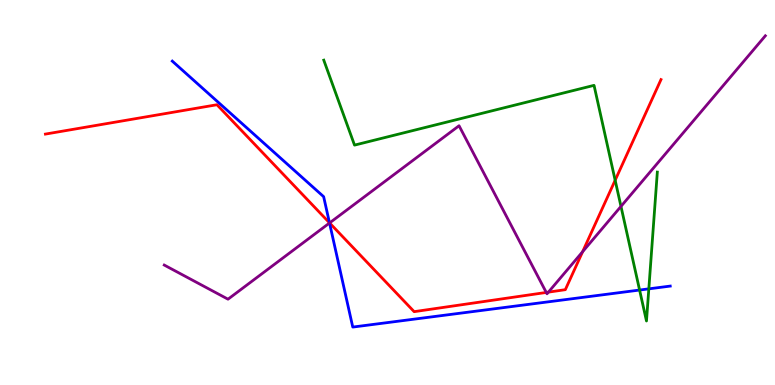[{'lines': ['blue', 'red'], 'intersections': [{'x': 4.25, 'y': 4.21}]}, {'lines': ['green', 'red'], 'intersections': [{'x': 7.94, 'y': 5.32}]}, {'lines': ['purple', 'red'], 'intersections': [{'x': 4.25, 'y': 4.21}, {'x': 7.05, 'y': 2.4}, {'x': 7.08, 'y': 2.41}, {'x': 7.52, 'y': 3.46}]}, {'lines': ['blue', 'green'], 'intersections': [{'x': 8.25, 'y': 2.47}, {'x': 8.37, 'y': 2.5}]}, {'lines': ['blue', 'purple'], 'intersections': [{'x': 4.25, 'y': 4.21}]}, {'lines': ['green', 'purple'], 'intersections': [{'x': 8.01, 'y': 4.64}]}]